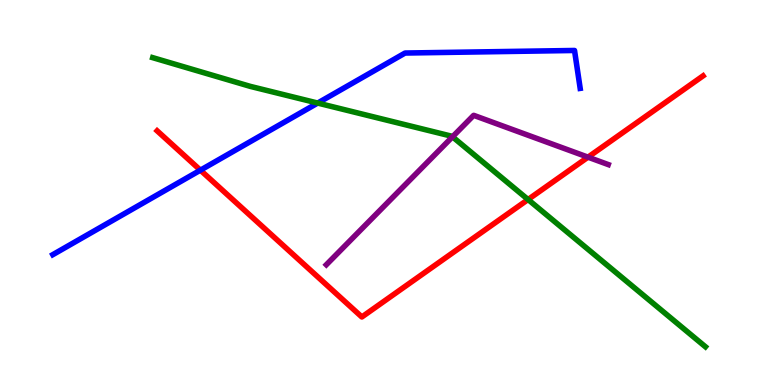[{'lines': ['blue', 'red'], 'intersections': [{'x': 2.59, 'y': 5.58}]}, {'lines': ['green', 'red'], 'intersections': [{'x': 6.81, 'y': 4.82}]}, {'lines': ['purple', 'red'], 'intersections': [{'x': 7.59, 'y': 5.92}]}, {'lines': ['blue', 'green'], 'intersections': [{'x': 4.1, 'y': 7.32}]}, {'lines': ['blue', 'purple'], 'intersections': []}, {'lines': ['green', 'purple'], 'intersections': [{'x': 5.84, 'y': 6.45}]}]